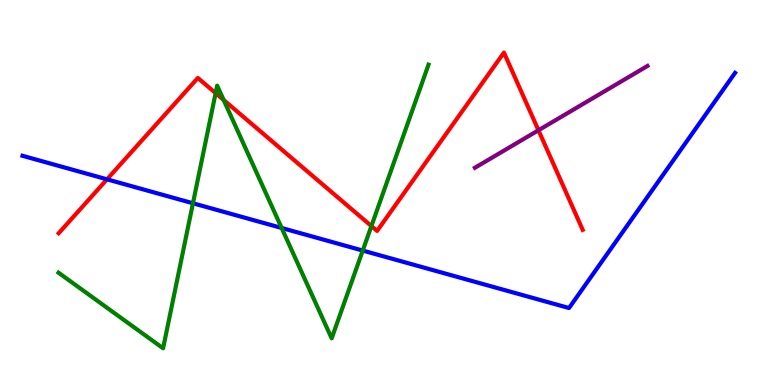[{'lines': ['blue', 'red'], 'intersections': [{'x': 1.38, 'y': 5.34}]}, {'lines': ['green', 'red'], 'intersections': [{'x': 2.78, 'y': 7.58}, {'x': 2.89, 'y': 7.4}, {'x': 4.79, 'y': 4.13}]}, {'lines': ['purple', 'red'], 'intersections': [{'x': 6.95, 'y': 6.62}]}, {'lines': ['blue', 'green'], 'intersections': [{'x': 2.49, 'y': 4.72}, {'x': 3.63, 'y': 4.08}, {'x': 4.68, 'y': 3.49}]}, {'lines': ['blue', 'purple'], 'intersections': []}, {'lines': ['green', 'purple'], 'intersections': []}]